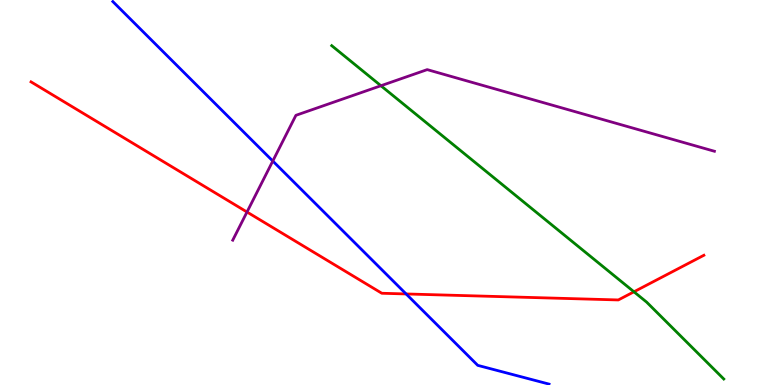[{'lines': ['blue', 'red'], 'intersections': [{'x': 5.24, 'y': 2.36}]}, {'lines': ['green', 'red'], 'intersections': [{'x': 8.18, 'y': 2.42}]}, {'lines': ['purple', 'red'], 'intersections': [{'x': 3.19, 'y': 4.49}]}, {'lines': ['blue', 'green'], 'intersections': []}, {'lines': ['blue', 'purple'], 'intersections': [{'x': 3.52, 'y': 5.82}]}, {'lines': ['green', 'purple'], 'intersections': [{'x': 4.92, 'y': 7.77}]}]